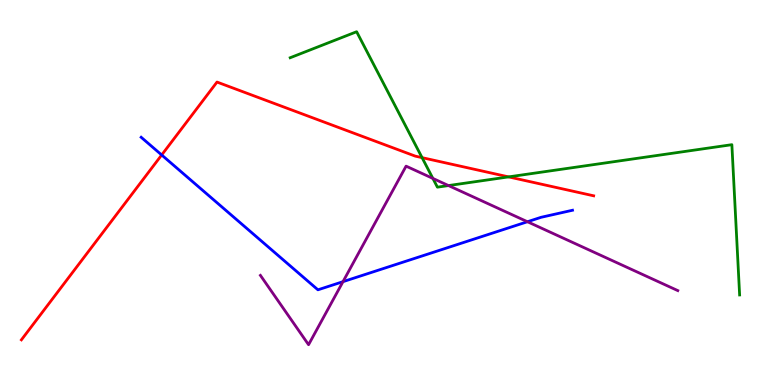[{'lines': ['blue', 'red'], 'intersections': [{'x': 2.09, 'y': 5.97}]}, {'lines': ['green', 'red'], 'intersections': [{'x': 5.45, 'y': 5.91}, {'x': 6.56, 'y': 5.41}]}, {'lines': ['purple', 'red'], 'intersections': []}, {'lines': ['blue', 'green'], 'intersections': []}, {'lines': ['blue', 'purple'], 'intersections': [{'x': 4.43, 'y': 2.68}, {'x': 6.81, 'y': 4.24}]}, {'lines': ['green', 'purple'], 'intersections': [{'x': 5.59, 'y': 5.37}, {'x': 5.79, 'y': 5.18}]}]